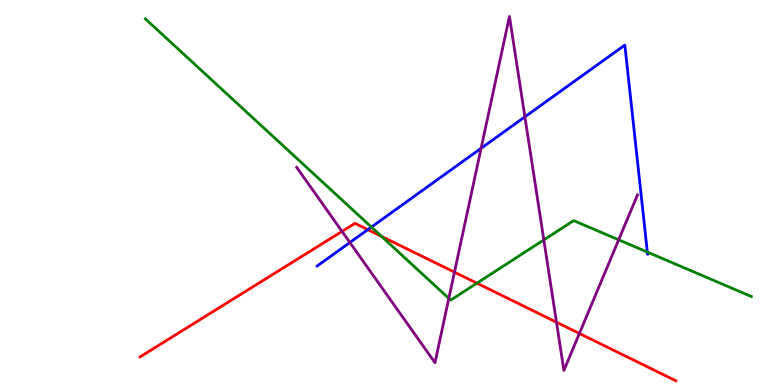[{'lines': ['blue', 'red'], 'intersections': [{'x': 4.75, 'y': 4.04}]}, {'lines': ['green', 'red'], 'intersections': [{'x': 4.92, 'y': 3.86}, {'x': 6.15, 'y': 2.64}]}, {'lines': ['purple', 'red'], 'intersections': [{'x': 4.41, 'y': 3.99}, {'x': 5.86, 'y': 2.93}, {'x': 7.18, 'y': 1.63}, {'x': 7.48, 'y': 1.34}]}, {'lines': ['blue', 'green'], 'intersections': [{'x': 4.79, 'y': 4.1}, {'x': 8.35, 'y': 3.45}]}, {'lines': ['blue', 'purple'], 'intersections': [{'x': 4.51, 'y': 3.7}, {'x': 6.21, 'y': 6.15}, {'x': 6.77, 'y': 6.96}]}, {'lines': ['green', 'purple'], 'intersections': [{'x': 5.79, 'y': 2.25}, {'x': 7.02, 'y': 3.77}, {'x': 7.98, 'y': 3.77}]}]